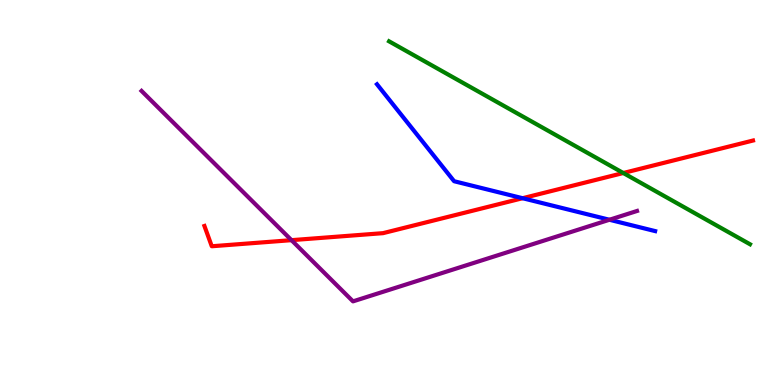[{'lines': ['blue', 'red'], 'intersections': [{'x': 6.74, 'y': 4.85}]}, {'lines': ['green', 'red'], 'intersections': [{'x': 8.04, 'y': 5.51}]}, {'lines': ['purple', 'red'], 'intersections': [{'x': 3.76, 'y': 3.76}]}, {'lines': ['blue', 'green'], 'intersections': []}, {'lines': ['blue', 'purple'], 'intersections': [{'x': 7.86, 'y': 4.29}]}, {'lines': ['green', 'purple'], 'intersections': []}]